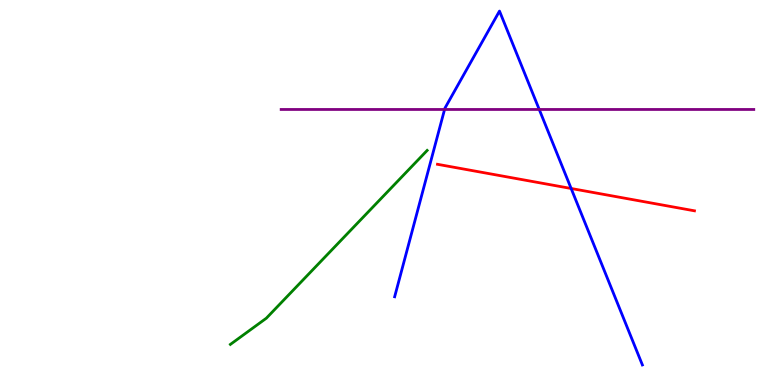[{'lines': ['blue', 'red'], 'intersections': [{'x': 7.37, 'y': 5.1}]}, {'lines': ['green', 'red'], 'intersections': []}, {'lines': ['purple', 'red'], 'intersections': []}, {'lines': ['blue', 'green'], 'intersections': []}, {'lines': ['blue', 'purple'], 'intersections': [{'x': 5.74, 'y': 7.16}, {'x': 6.96, 'y': 7.16}]}, {'lines': ['green', 'purple'], 'intersections': []}]